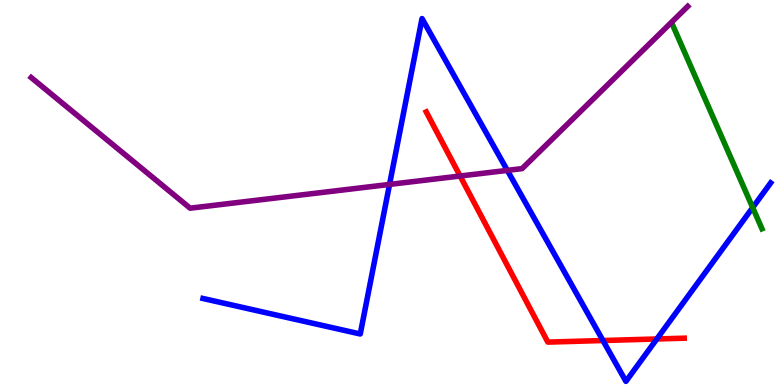[{'lines': ['blue', 'red'], 'intersections': [{'x': 7.78, 'y': 1.16}, {'x': 8.48, 'y': 1.2}]}, {'lines': ['green', 'red'], 'intersections': []}, {'lines': ['purple', 'red'], 'intersections': [{'x': 5.94, 'y': 5.43}]}, {'lines': ['blue', 'green'], 'intersections': [{'x': 9.71, 'y': 4.61}]}, {'lines': ['blue', 'purple'], 'intersections': [{'x': 5.03, 'y': 5.21}, {'x': 6.55, 'y': 5.57}]}, {'lines': ['green', 'purple'], 'intersections': []}]